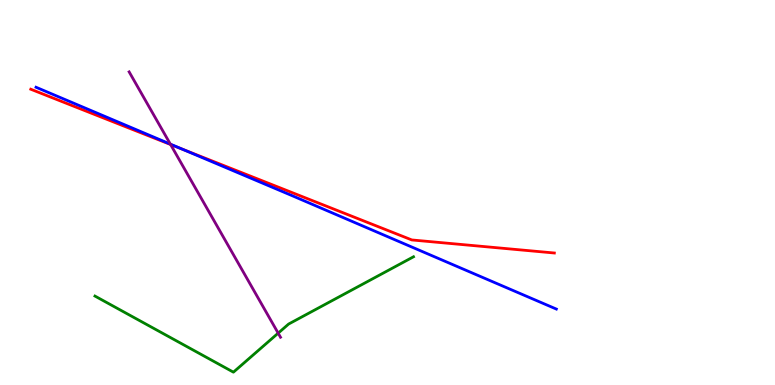[{'lines': ['blue', 'red'], 'intersections': [{'x': 2.35, 'y': 6.13}]}, {'lines': ['green', 'red'], 'intersections': []}, {'lines': ['purple', 'red'], 'intersections': [{'x': 2.2, 'y': 6.25}]}, {'lines': ['blue', 'green'], 'intersections': []}, {'lines': ['blue', 'purple'], 'intersections': [{'x': 2.2, 'y': 6.26}]}, {'lines': ['green', 'purple'], 'intersections': [{'x': 3.59, 'y': 1.35}]}]